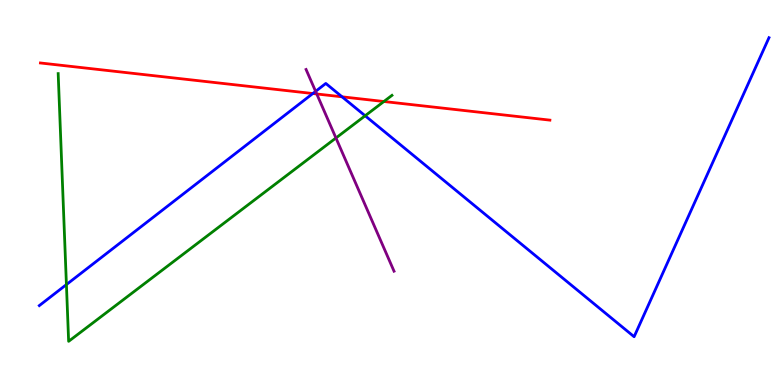[{'lines': ['blue', 'red'], 'intersections': [{'x': 4.04, 'y': 7.57}, {'x': 4.41, 'y': 7.49}]}, {'lines': ['green', 'red'], 'intersections': [{'x': 4.95, 'y': 7.36}]}, {'lines': ['purple', 'red'], 'intersections': [{'x': 4.09, 'y': 7.56}]}, {'lines': ['blue', 'green'], 'intersections': [{'x': 0.857, 'y': 2.61}, {'x': 4.71, 'y': 6.99}]}, {'lines': ['blue', 'purple'], 'intersections': [{'x': 4.07, 'y': 7.63}]}, {'lines': ['green', 'purple'], 'intersections': [{'x': 4.33, 'y': 6.42}]}]